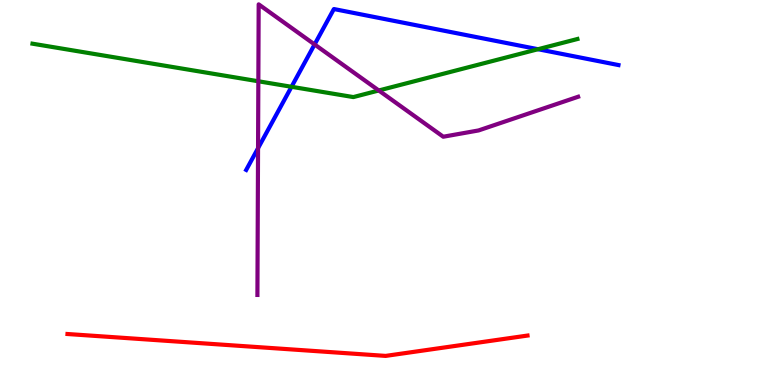[{'lines': ['blue', 'red'], 'intersections': []}, {'lines': ['green', 'red'], 'intersections': []}, {'lines': ['purple', 'red'], 'intersections': []}, {'lines': ['blue', 'green'], 'intersections': [{'x': 3.76, 'y': 7.75}, {'x': 6.94, 'y': 8.72}]}, {'lines': ['blue', 'purple'], 'intersections': [{'x': 3.33, 'y': 6.15}, {'x': 4.06, 'y': 8.85}]}, {'lines': ['green', 'purple'], 'intersections': [{'x': 3.33, 'y': 7.89}, {'x': 4.89, 'y': 7.65}]}]